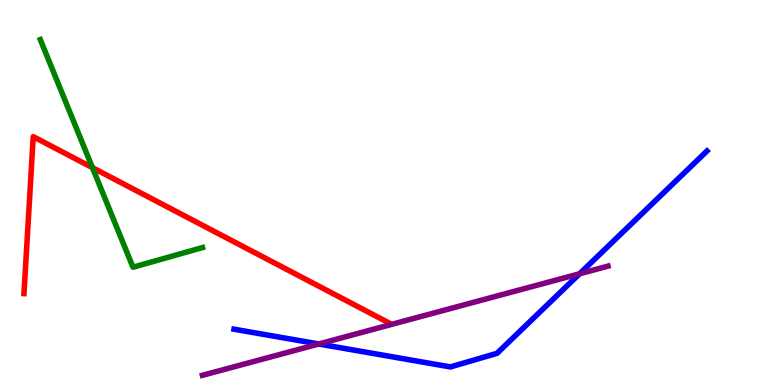[{'lines': ['blue', 'red'], 'intersections': []}, {'lines': ['green', 'red'], 'intersections': [{'x': 1.19, 'y': 5.65}]}, {'lines': ['purple', 'red'], 'intersections': []}, {'lines': ['blue', 'green'], 'intersections': []}, {'lines': ['blue', 'purple'], 'intersections': [{'x': 4.11, 'y': 1.07}, {'x': 7.48, 'y': 2.89}]}, {'lines': ['green', 'purple'], 'intersections': []}]